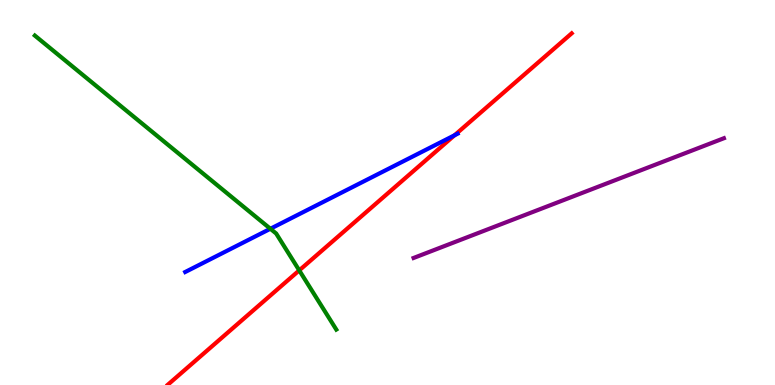[{'lines': ['blue', 'red'], 'intersections': [{'x': 5.86, 'y': 6.49}]}, {'lines': ['green', 'red'], 'intersections': [{'x': 3.86, 'y': 2.98}]}, {'lines': ['purple', 'red'], 'intersections': []}, {'lines': ['blue', 'green'], 'intersections': [{'x': 3.49, 'y': 4.06}]}, {'lines': ['blue', 'purple'], 'intersections': []}, {'lines': ['green', 'purple'], 'intersections': []}]